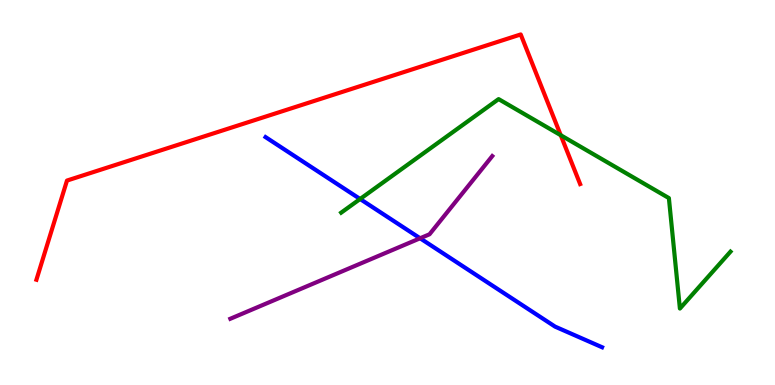[{'lines': ['blue', 'red'], 'intersections': []}, {'lines': ['green', 'red'], 'intersections': [{'x': 7.24, 'y': 6.49}]}, {'lines': ['purple', 'red'], 'intersections': []}, {'lines': ['blue', 'green'], 'intersections': [{'x': 4.65, 'y': 4.83}]}, {'lines': ['blue', 'purple'], 'intersections': [{'x': 5.42, 'y': 3.81}]}, {'lines': ['green', 'purple'], 'intersections': []}]